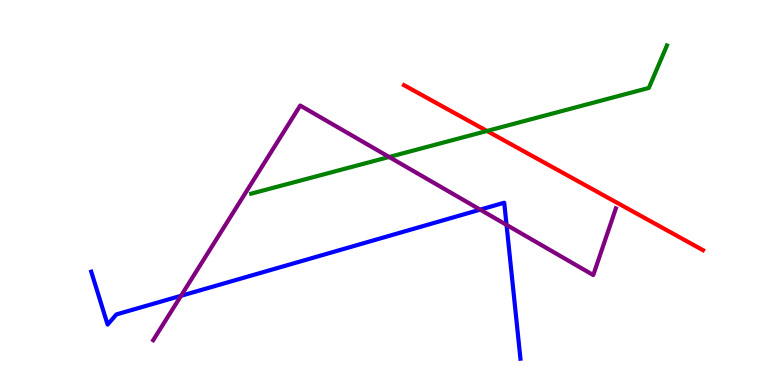[{'lines': ['blue', 'red'], 'intersections': []}, {'lines': ['green', 'red'], 'intersections': [{'x': 6.28, 'y': 6.6}]}, {'lines': ['purple', 'red'], 'intersections': []}, {'lines': ['blue', 'green'], 'intersections': []}, {'lines': ['blue', 'purple'], 'intersections': [{'x': 2.34, 'y': 2.32}, {'x': 6.2, 'y': 4.55}, {'x': 6.54, 'y': 4.16}]}, {'lines': ['green', 'purple'], 'intersections': [{'x': 5.02, 'y': 5.92}]}]